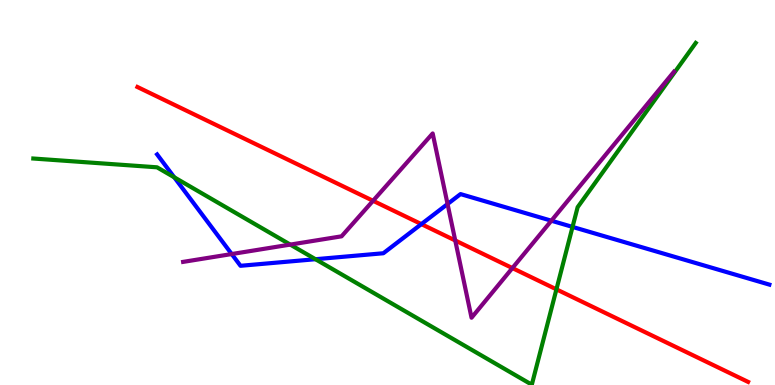[{'lines': ['blue', 'red'], 'intersections': [{'x': 5.44, 'y': 4.18}]}, {'lines': ['green', 'red'], 'intersections': [{'x': 7.18, 'y': 2.48}]}, {'lines': ['purple', 'red'], 'intersections': [{'x': 4.81, 'y': 4.78}, {'x': 5.87, 'y': 3.75}, {'x': 6.61, 'y': 3.04}]}, {'lines': ['blue', 'green'], 'intersections': [{'x': 2.25, 'y': 5.39}, {'x': 4.07, 'y': 3.27}, {'x': 7.39, 'y': 4.11}]}, {'lines': ['blue', 'purple'], 'intersections': [{'x': 2.99, 'y': 3.4}, {'x': 5.77, 'y': 4.7}, {'x': 7.11, 'y': 4.27}]}, {'lines': ['green', 'purple'], 'intersections': [{'x': 3.75, 'y': 3.65}]}]